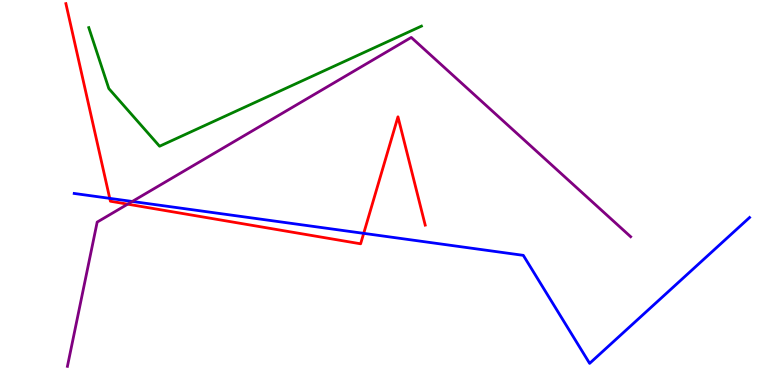[{'lines': ['blue', 'red'], 'intersections': [{'x': 1.42, 'y': 4.85}, {'x': 4.69, 'y': 3.94}]}, {'lines': ['green', 'red'], 'intersections': []}, {'lines': ['purple', 'red'], 'intersections': [{'x': 1.65, 'y': 4.7}]}, {'lines': ['blue', 'green'], 'intersections': []}, {'lines': ['blue', 'purple'], 'intersections': [{'x': 1.71, 'y': 4.77}]}, {'lines': ['green', 'purple'], 'intersections': []}]